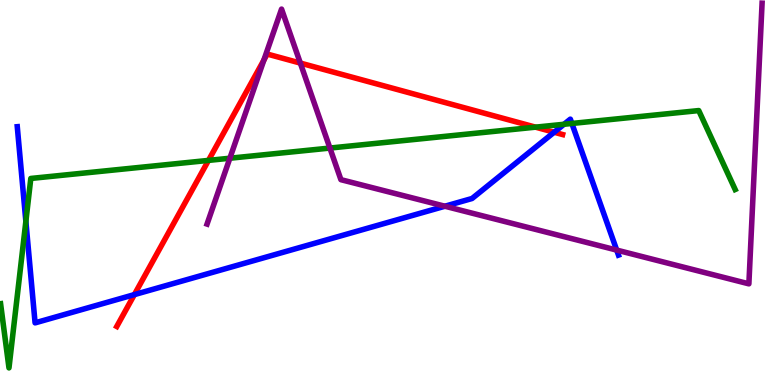[{'lines': ['blue', 'red'], 'intersections': [{'x': 1.73, 'y': 2.35}, {'x': 7.15, 'y': 6.57}]}, {'lines': ['green', 'red'], 'intersections': [{'x': 2.69, 'y': 5.83}, {'x': 6.91, 'y': 6.7}]}, {'lines': ['purple', 'red'], 'intersections': [{'x': 3.4, 'y': 8.44}, {'x': 3.88, 'y': 8.36}]}, {'lines': ['blue', 'green'], 'intersections': [{'x': 0.334, 'y': 4.25}, {'x': 7.28, 'y': 6.77}, {'x': 7.38, 'y': 6.79}]}, {'lines': ['blue', 'purple'], 'intersections': [{'x': 5.74, 'y': 4.64}, {'x': 7.96, 'y': 3.5}]}, {'lines': ['green', 'purple'], 'intersections': [{'x': 2.97, 'y': 5.89}, {'x': 4.26, 'y': 6.15}]}]